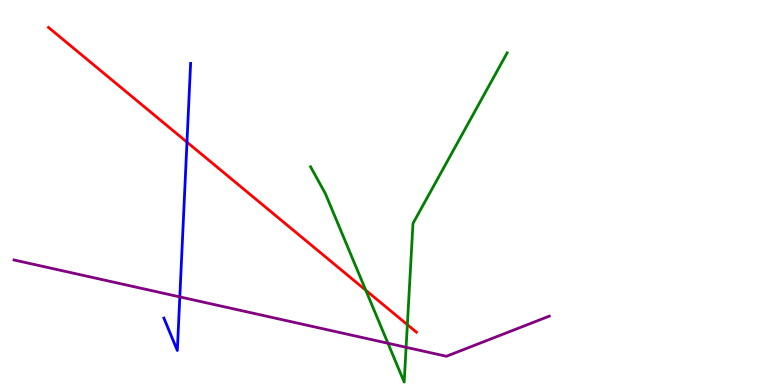[{'lines': ['blue', 'red'], 'intersections': [{'x': 2.41, 'y': 6.31}]}, {'lines': ['green', 'red'], 'intersections': [{'x': 4.72, 'y': 2.46}, {'x': 5.26, 'y': 1.57}]}, {'lines': ['purple', 'red'], 'intersections': []}, {'lines': ['blue', 'green'], 'intersections': []}, {'lines': ['blue', 'purple'], 'intersections': [{'x': 2.32, 'y': 2.29}]}, {'lines': ['green', 'purple'], 'intersections': [{'x': 5.01, 'y': 1.08}, {'x': 5.24, 'y': 0.979}]}]